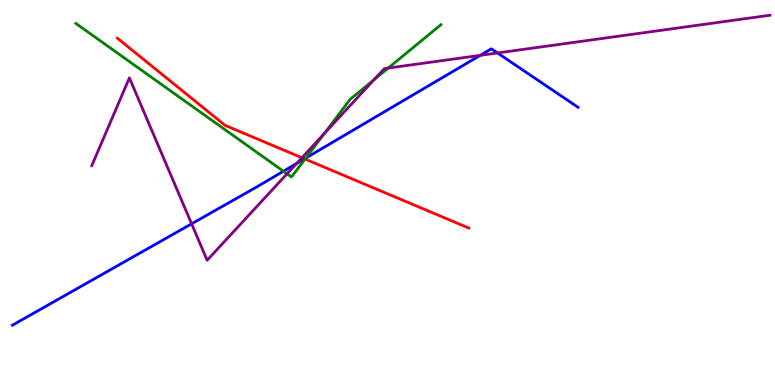[{'lines': ['blue', 'red'], 'intersections': [{'x': 3.93, 'y': 5.87}]}, {'lines': ['green', 'red'], 'intersections': [{'x': 3.94, 'y': 5.87}]}, {'lines': ['purple', 'red'], 'intersections': [{'x': 3.9, 'y': 5.9}]}, {'lines': ['blue', 'green'], 'intersections': [{'x': 3.66, 'y': 5.55}, {'x': 3.94, 'y': 5.89}]}, {'lines': ['blue', 'purple'], 'intersections': [{'x': 2.47, 'y': 4.19}, {'x': 3.83, 'y': 5.75}, {'x': 6.2, 'y': 8.56}, {'x': 6.42, 'y': 8.62}]}, {'lines': ['green', 'purple'], 'intersections': [{'x': 3.7, 'y': 5.49}, {'x': 4.19, 'y': 6.53}, {'x': 4.83, 'y': 7.93}, {'x': 5.01, 'y': 8.23}]}]